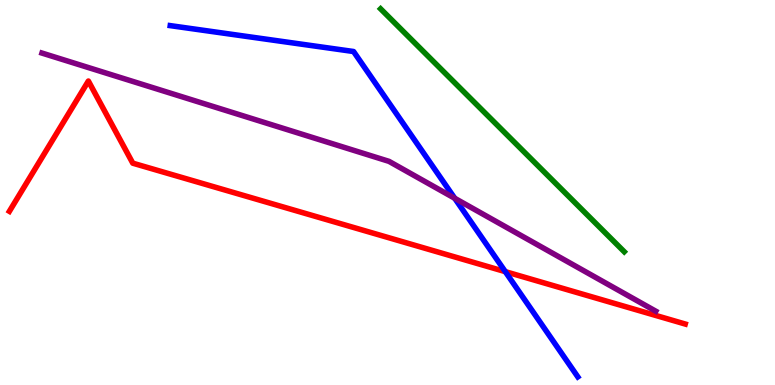[{'lines': ['blue', 'red'], 'intersections': [{'x': 6.52, 'y': 2.94}]}, {'lines': ['green', 'red'], 'intersections': []}, {'lines': ['purple', 'red'], 'intersections': []}, {'lines': ['blue', 'green'], 'intersections': []}, {'lines': ['blue', 'purple'], 'intersections': [{'x': 5.87, 'y': 4.85}]}, {'lines': ['green', 'purple'], 'intersections': []}]